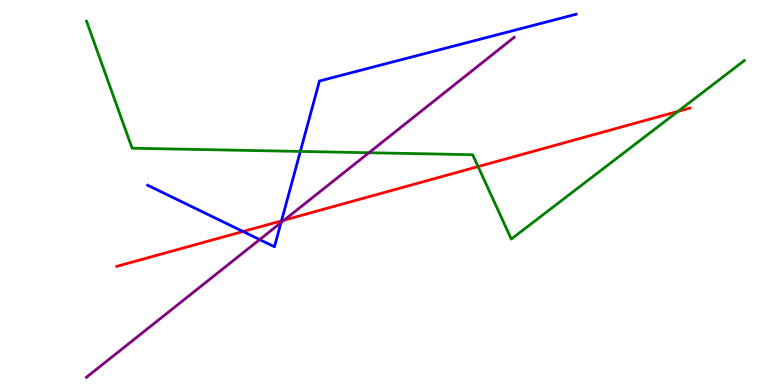[{'lines': ['blue', 'red'], 'intersections': [{'x': 3.14, 'y': 3.99}, {'x': 3.63, 'y': 4.26}]}, {'lines': ['green', 'red'], 'intersections': [{'x': 6.17, 'y': 5.67}, {'x': 8.75, 'y': 7.11}]}, {'lines': ['purple', 'red'], 'intersections': [{'x': 3.67, 'y': 4.28}]}, {'lines': ['blue', 'green'], 'intersections': [{'x': 3.88, 'y': 6.07}]}, {'lines': ['blue', 'purple'], 'intersections': [{'x': 3.35, 'y': 3.78}, {'x': 3.63, 'y': 4.22}]}, {'lines': ['green', 'purple'], 'intersections': [{'x': 4.76, 'y': 6.03}]}]